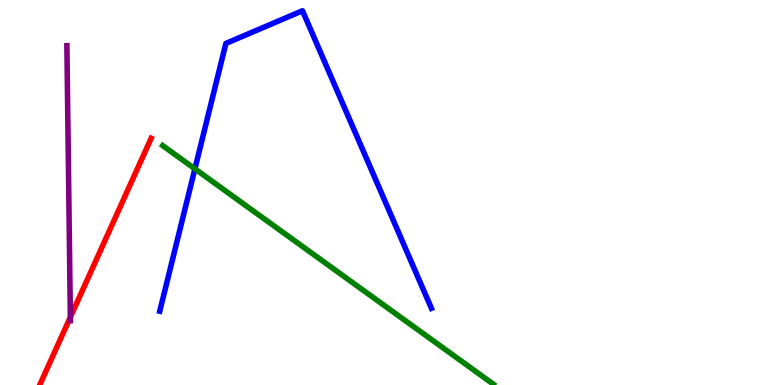[{'lines': ['blue', 'red'], 'intersections': []}, {'lines': ['green', 'red'], 'intersections': []}, {'lines': ['purple', 'red'], 'intersections': [{'x': 0.908, 'y': 1.76}]}, {'lines': ['blue', 'green'], 'intersections': [{'x': 2.51, 'y': 5.61}]}, {'lines': ['blue', 'purple'], 'intersections': []}, {'lines': ['green', 'purple'], 'intersections': []}]